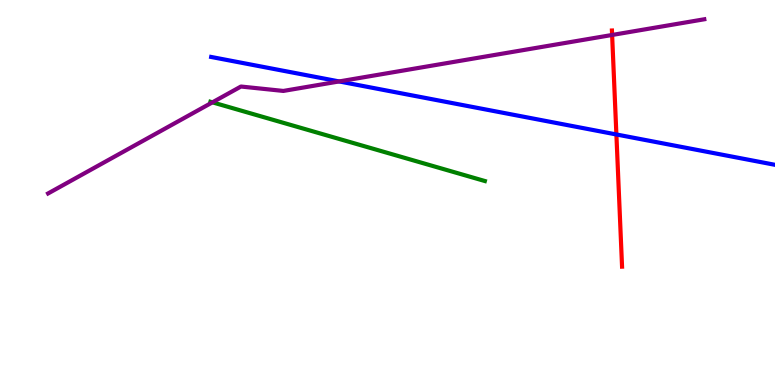[{'lines': ['blue', 'red'], 'intersections': [{'x': 7.95, 'y': 6.51}]}, {'lines': ['green', 'red'], 'intersections': []}, {'lines': ['purple', 'red'], 'intersections': [{'x': 7.9, 'y': 9.09}]}, {'lines': ['blue', 'green'], 'intersections': []}, {'lines': ['blue', 'purple'], 'intersections': [{'x': 4.38, 'y': 7.88}]}, {'lines': ['green', 'purple'], 'intersections': [{'x': 2.74, 'y': 7.34}]}]